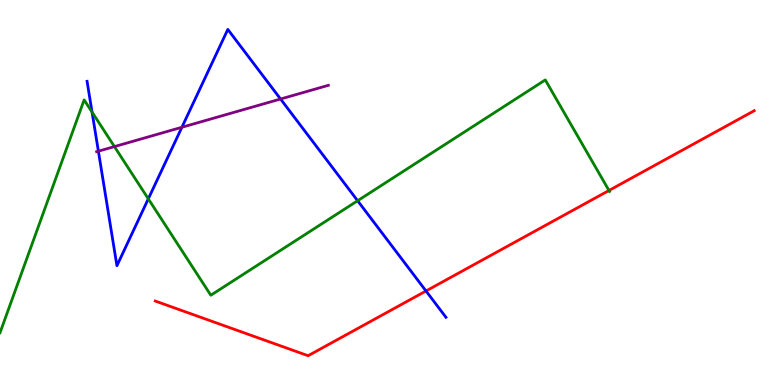[{'lines': ['blue', 'red'], 'intersections': [{'x': 5.5, 'y': 2.44}]}, {'lines': ['green', 'red'], 'intersections': [{'x': 7.86, 'y': 5.05}]}, {'lines': ['purple', 'red'], 'intersections': []}, {'lines': ['blue', 'green'], 'intersections': [{'x': 1.19, 'y': 7.09}, {'x': 1.91, 'y': 4.84}, {'x': 4.61, 'y': 4.79}]}, {'lines': ['blue', 'purple'], 'intersections': [{'x': 1.27, 'y': 6.07}, {'x': 2.35, 'y': 6.69}, {'x': 3.62, 'y': 7.43}]}, {'lines': ['green', 'purple'], 'intersections': [{'x': 1.48, 'y': 6.19}]}]